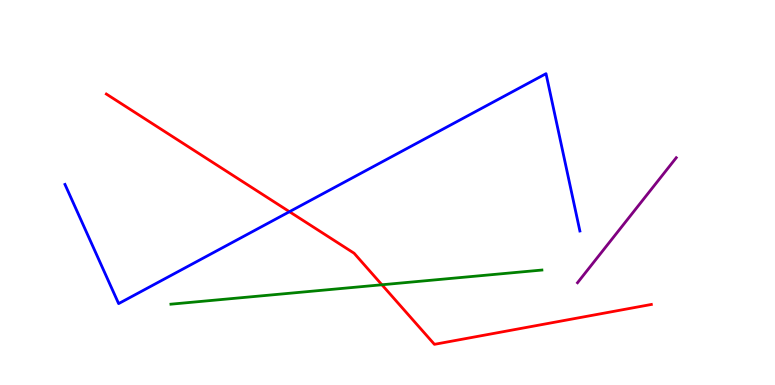[{'lines': ['blue', 'red'], 'intersections': [{'x': 3.74, 'y': 4.5}]}, {'lines': ['green', 'red'], 'intersections': [{'x': 4.93, 'y': 2.6}]}, {'lines': ['purple', 'red'], 'intersections': []}, {'lines': ['blue', 'green'], 'intersections': []}, {'lines': ['blue', 'purple'], 'intersections': []}, {'lines': ['green', 'purple'], 'intersections': []}]